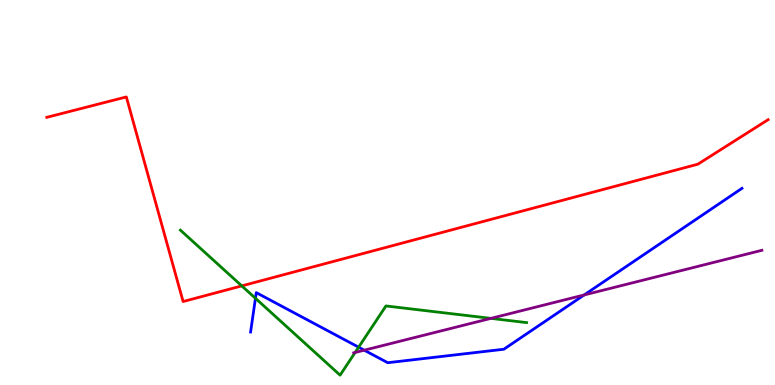[{'lines': ['blue', 'red'], 'intersections': []}, {'lines': ['green', 'red'], 'intersections': [{'x': 3.12, 'y': 2.57}]}, {'lines': ['purple', 'red'], 'intersections': []}, {'lines': ['blue', 'green'], 'intersections': [{'x': 3.3, 'y': 2.25}, {'x': 4.63, 'y': 0.982}]}, {'lines': ['blue', 'purple'], 'intersections': [{'x': 4.7, 'y': 0.904}, {'x': 7.54, 'y': 2.34}]}, {'lines': ['green', 'purple'], 'intersections': [{'x': 4.58, 'y': 0.844}, {'x': 6.33, 'y': 1.73}]}]